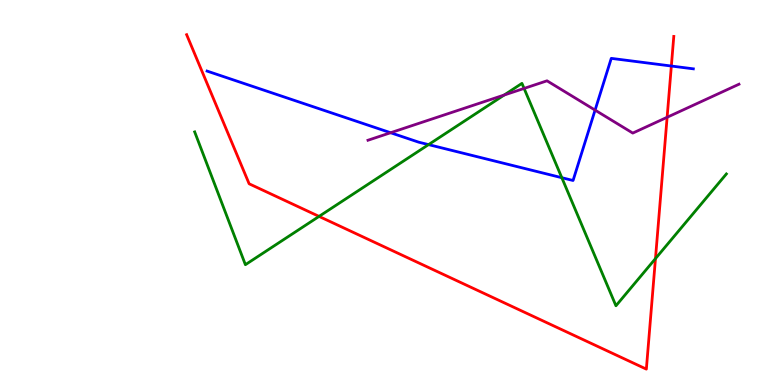[{'lines': ['blue', 'red'], 'intersections': [{'x': 8.66, 'y': 8.28}]}, {'lines': ['green', 'red'], 'intersections': [{'x': 4.12, 'y': 4.38}, {'x': 8.46, 'y': 3.28}]}, {'lines': ['purple', 'red'], 'intersections': [{'x': 8.61, 'y': 6.95}]}, {'lines': ['blue', 'green'], 'intersections': [{'x': 5.53, 'y': 6.24}, {'x': 7.25, 'y': 5.38}]}, {'lines': ['blue', 'purple'], 'intersections': [{'x': 5.04, 'y': 6.55}, {'x': 7.68, 'y': 7.14}]}, {'lines': ['green', 'purple'], 'intersections': [{'x': 6.51, 'y': 7.53}, {'x': 6.76, 'y': 7.7}]}]